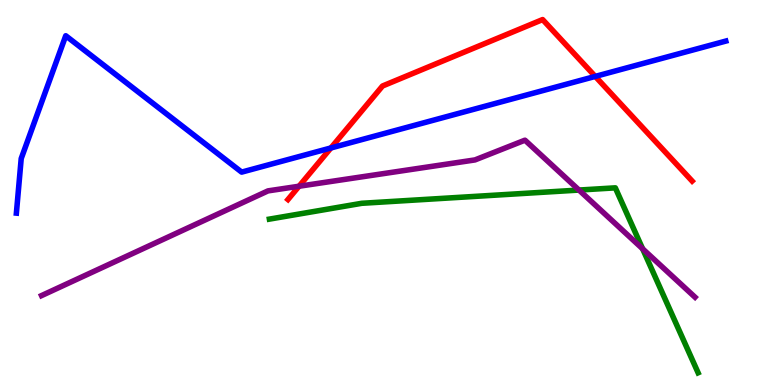[{'lines': ['blue', 'red'], 'intersections': [{'x': 4.27, 'y': 6.16}, {'x': 7.68, 'y': 8.02}]}, {'lines': ['green', 'red'], 'intersections': []}, {'lines': ['purple', 'red'], 'intersections': [{'x': 3.86, 'y': 5.16}]}, {'lines': ['blue', 'green'], 'intersections': []}, {'lines': ['blue', 'purple'], 'intersections': []}, {'lines': ['green', 'purple'], 'intersections': [{'x': 7.47, 'y': 5.06}, {'x': 8.29, 'y': 3.54}]}]